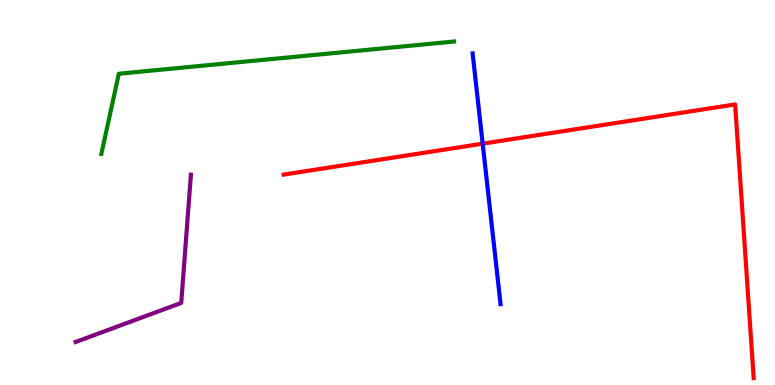[{'lines': ['blue', 'red'], 'intersections': [{'x': 6.23, 'y': 6.27}]}, {'lines': ['green', 'red'], 'intersections': []}, {'lines': ['purple', 'red'], 'intersections': []}, {'lines': ['blue', 'green'], 'intersections': []}, {'lines': ['blue', 'purple'], 'intersections': []}, {'lines': ['green', 'purple'], 'intersections': []}]